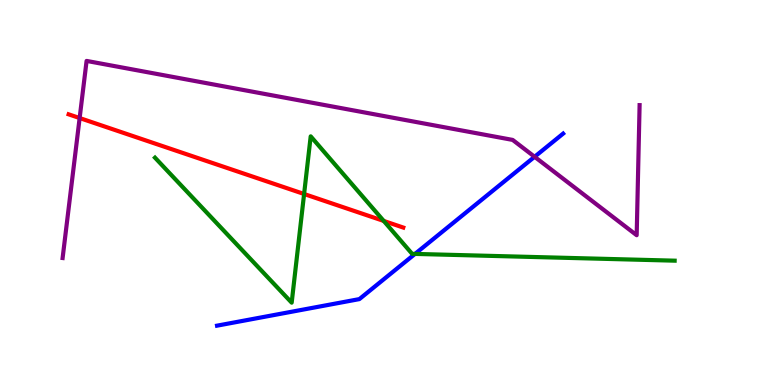[{'lines': ['blue', 'red'], 'intersections': []}, {'lines': ['green', 'red'], 'intersections': [{'x': 3.92, 'y': 4.96}, {'x': 4.95, 'y': 4.26}]}, {'lines': ['purple', 'red'], 'intersections': [{'x': 1.03, 'y': 6.93}]}, {'lines': ['blue', 'green'], 'intersections': [{'x': 5.36, 'y': 3.41}]}, {'lines': ['blue', 'purple'], 'intersections': [{'x': 6.9, 'y': 5.93}]}, {'lines': ['green', 'purple'], 'intersections': []}]